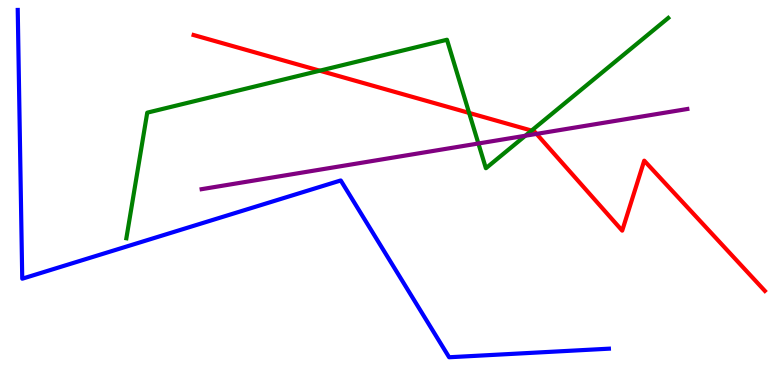[{'lines': ['blue', 'red'], 'intersections': []}, {'lines': ['green', 'red'], 'intersections': [{'x': 4.13, 'y': 8.16}, {'x': 6.05, 'y': 7.07}, {'x': 6.86, 'y': 6.61}]}, {'lines': ['purple', 'red'], 'intersections': [{'x': 6.92, 'y': 6.52}]}, {'lines': ['blue', 'green'], 'intersections': []}, {'lines': ['blue', 'purple'], 'intersections': []}, {'lines': ['green', 'purple'], 'intersections': [{'x': 6.17, 'y': 6.27}, {'x': 6.78, 'y': 6.47}]}]